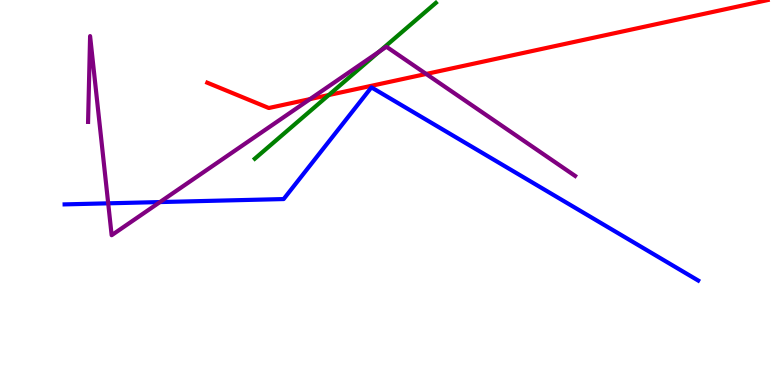[{'lines': ['blue', 'red'], 'intersections': []}, {'lines': ['green', 'red'], 'intersections': [{'x': 4.24, 'y': 7.53}]}, {'lines': ['purple', 'red'], 'intersections': [{'x': 4.0, 'y': 7.43}, {'x': 5.5, 'y': 8.08}]}, {'lines': ['blue', 'green'], 'intersections': []}, {'lines': ['blue', 'purple'], 'intersections': [{'x': 1.4, 'y': 4.72}, {'x': 2.06, 'y': 4.75}]}, {'lines': ['green', 'purple'], 'intersections': [{'x': 4.89, 'y': 8.66}]}]